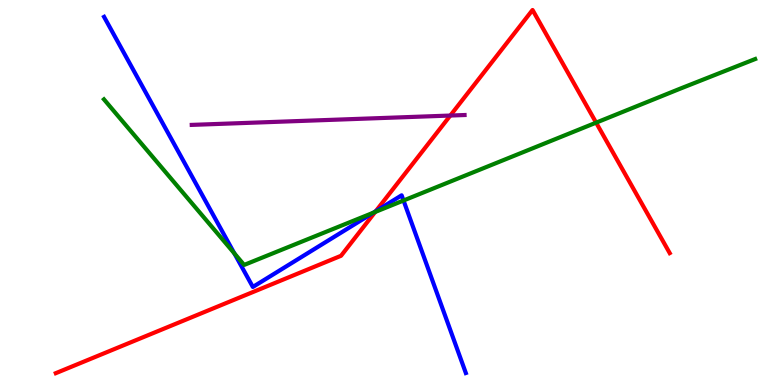[{'lines': ['blue', 'red'], 'intersections': [{'x': 4.85, 'y': 4.51}]}, {'lines': ['green', 'red'], 'intersections': [{'x': 4.84, 'y': 4.49}, {'x': 7.69, 'y': 6.81}]}, {'lines': ['purple', 'red'], 'intersections': [{'x': 5.81, 'y': 7.0}]}, {'lines': ['blue', 'green'], 'intersections': [{'x': 3.02, 'y': 3.42}, {'x': 4.82, 'y': 4.48}, {'x': 5.21, 'y': 4.79}]}, {'lines': ['blue', 'purple'], 'intersections': []}, {'lines': ['green', 'purple'], 'intersections': []}]